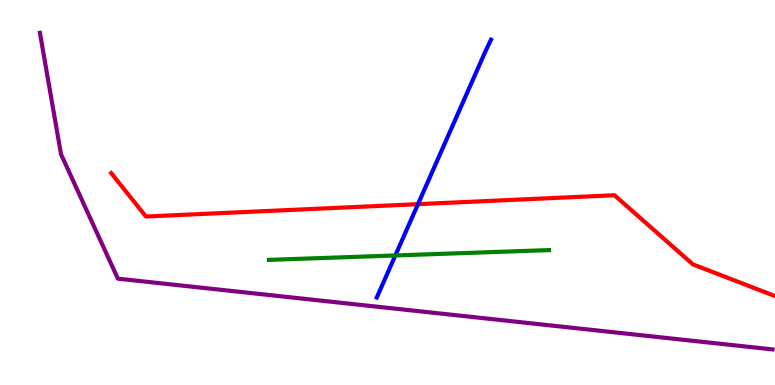[{'lines': ['blue', 'red'], 'intersections': [{'x': 5.39, 'y': 4.7}]}, {'lines': ['green', 'red'], 'intersections': []}, {'lines': ['purple', 'red'], 'intersections': []}, {'lines': ['blue', 'green'], 'intersections': [{'x': 5.1, 'y': 3.36}]}, {'lines': ['blue', 'purple'], 'intersections': []}, {'lines': ['green', 'purple'], 'intersections': []}]